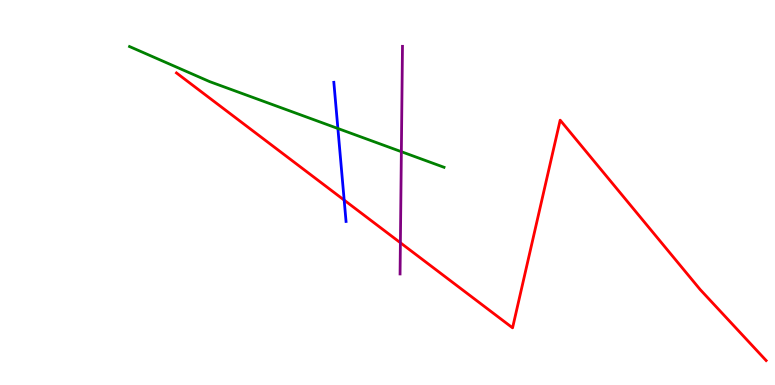[{'lines': ['blue', 'red'], 'intersections': [{'x': 4.44, 'y': 4.8}]}, {'lines': ['green', 'red'], 'intersections': []}, {'lines': ['purple', 'red'], 'intersections': [{'x': 5.17, 'y': 3.69}]}, {'lines': ['blue', 'green'], 'intersections': [{'x': 4.36, 'y': 6.66}]}, {'lines': ['blue', 'purple'], 'intersections': []}, {'lines': ['green', 'purple'], 'intersections': [{'x': 5.18, 'y': 6.06}]}]